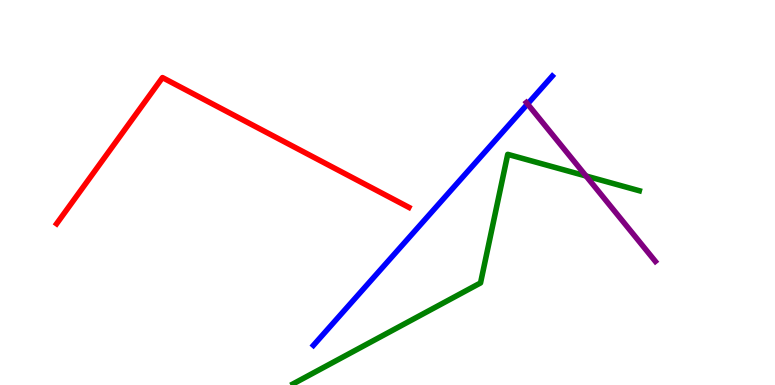[{'lines': ['blue', 'red'], 'intersections': []}, {'lines': ['green', 'red'], 'intersections': []}, {'lines': ['purple', 'red'], 'intersections': []}, {'lines': ['blue', 'green'], 'intersections': []}, {'lines': ['blue', 'purple'], 'intersections': [{'x': 6.81, 'y': 7.3}]}, {'lines': ['green', 'purple'], 'intersections': [{'x': 7.56, 'y': 5.43}]}]